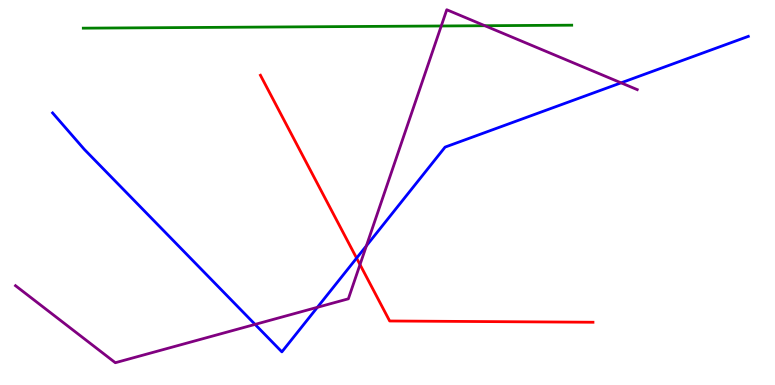[{'lines': ['blue', 'red'], 'intersections': [{'x': 4.6, 'y': 3.3}]}, {'lines': ['green', 'red'], 'intersections': []}, {'lines': ['purple', 'red'], 'intersections': [{'x': 4.65, 'y': 3.13}]}, {'lines': ['blue', 'green'], 'intersections': []}, {'lines': ['blue', 'purple'], 'intersections': [{'x': 3.29, 'y': 1.57}, {'x': 4.1, 'y': 2.02}, {'x': 4.73, 'y': 3.61}, {'x': 8.01, 'y': 7.85}]}, {'lines': ['green', 'purple'], 'intersections': [{'x': 5.69, 'y': 9.33}, {'x': 6.26, 'y': 9.33}]}]